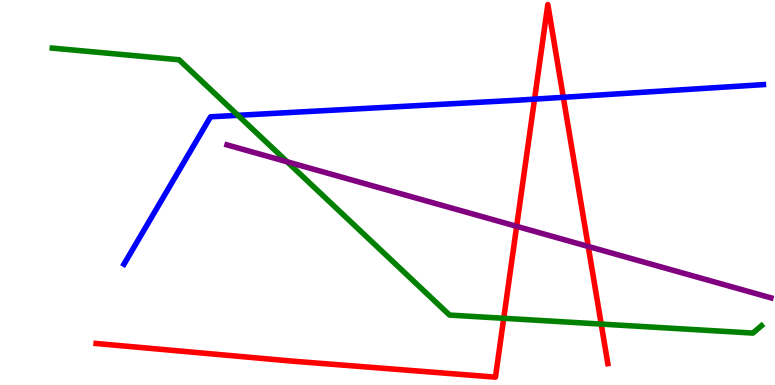[{'lines': ['blue', 'red'], 'intersections': [{'x': 6.9, 'y': 7.43}, {'x': 7.27, 'y': 7.47}]}, {'lines': ['green', 'red'], 'intersections': [{'x': 6.5, 'y': 1.73}, {'x': 7.76, 'y': 1.58}]}, {'lines': ['purple', 'red'], 'intersections': [{'x': 6.67, 'y': 4.12}, {'x': 7.59, 'y': 3.6}]}, {'lines': ['blue', 'green'], 'intersections': [{'x': 3.07, 'y': 7.0}]}, {'lines': ['blue', 'purple'], 'intersections': []}, {'lines': ['green', 'purple'], 'intersections': [{'x': 3.71, 'y': 5.8}]}]